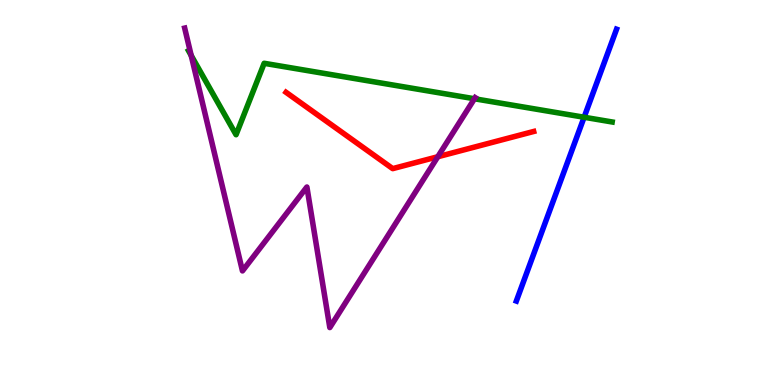[{'lines': ['blue', 'red'], 'intersections': []}, {'lines': ['green', 'red'], 'intersections': []}, {'lines': ['purple', 'red'], 'intersections': [{'x': 5.65, 'y': 5.93}]}, {'lines': ['blue', 'green'], 'intersections': [{'x': 7.54, 'y': 6.95}]}, {'lines': ['blue', 'purple'], 'intersections': []}, {'lines': ['green', 'purple'], 'intersections': [{'x': 2.47, 'y': 8.56}, {'x': 6.12, 'y': 7.43}]}]